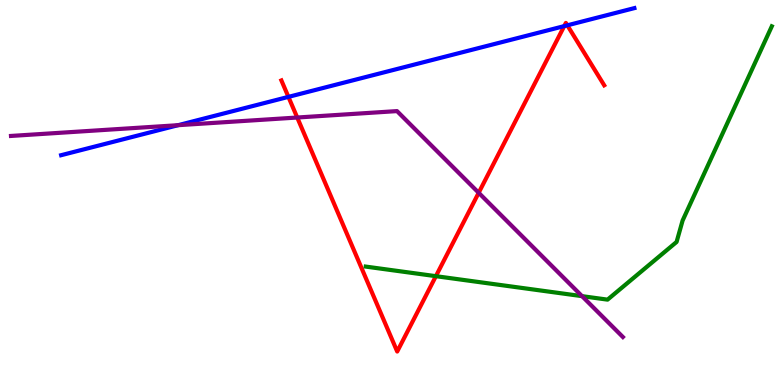[{'lines': ['blue', 'red'], 'intersections': [{'x': 3.72, 'y': 7.48}, {'x': 7.28, 'y': 9.32}, {'x': 7.32, 'y': 9.34}]}, {'lines': ['green', 'red'], 'intersections': [{'x': 5.62, 'y': 2.83}]}, {'lines': ['purple', 'red'], 'intersections': [{'x': 3.84, 'y': 6.95}, {'x': 6.18, 'y': 4.99}]}, {'lines': ['blue', 'green'], 'intersections': []}, {'lines': ['blue', 'purple'], 'intersections': [{'x': 2.3, 'y': 6.75}]}, {'lines': ['green', 'purple'], 'intersections': [{'x': 7.51, 'y': 2.31}]}]